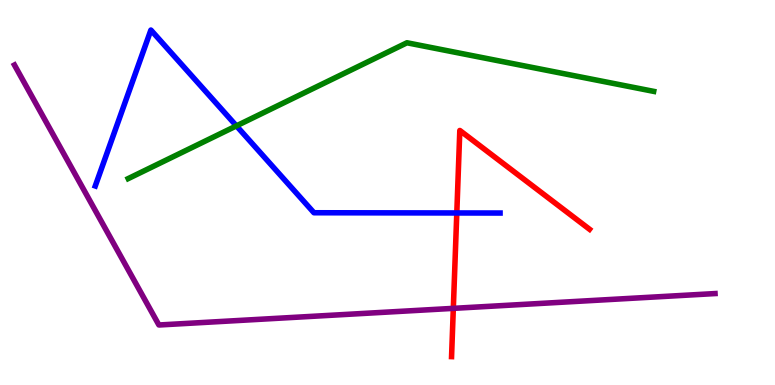[{'lines': ['blue', 'red'], 'intersections': [{'x': 5.89, 'y': 4.47}]}, {'lines': ['green', 'red'], 'intersections': []}, {'lines': ['purple', 'red'], 'intersections': [{'x': 5.85, 'y': 1.99}]}, {'lines': ['blue', 'green'], 'intersections': [{'x': 3.05, 'y': 6.73}]}, {'lines': ['blue', 'purple'], 'intersections': []}, {'lines': ['green', 'purple'], 'intersections': []}]